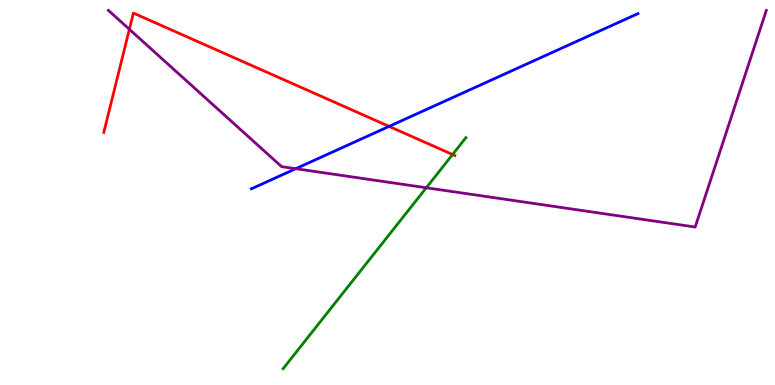[{'lines': ['blue', 'red'], 'intersections': [{'x': 5.02, 'y': 6.72}]}, {'lines': ['green', 'red'], 'intersections': [{'x': 5.84, 'y': 5.99}]}, {'lines': ['purple', 'red'], 'intersections': [{'x': 1.67, 'y': 9.24}]}, {'lines': ['blue', 'green'], 'intersections': []}, {'lines': ['blue', 'purple'], 'intersections': [{'x': 3.82, 'y': 5.62}]}, {'lines': ['green', 'purple'], 'intersections': [{'x': 5.5, 'y': 5.12}]}]